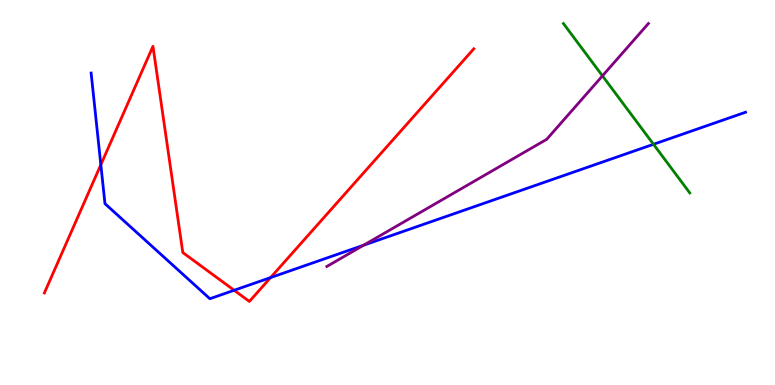[{'lines': ['blue', 'red'], 'intersections': [{'x': 1.3, 'y': 5.72}, {'x': 3.02, 'y': 2.46}, {'x': 3.49, 'y': 2.79}]}, {'lines': ['green', 'red'], 'intersections': []}, {'lines': ['purple', 'red'], 'intersections': []}, {'lines': ['blue', 'green'], 'intersections': [{'x': 8.43, 'y': 6.25}]}, {'lines': ['blue', 'purple'], 'intersections': [{'x': 4.69, 'y': 3.63}]}, {'lines': ['green', 'purple'], 'intersections': [{'x': 7.77, 'y': 8.03}]}]